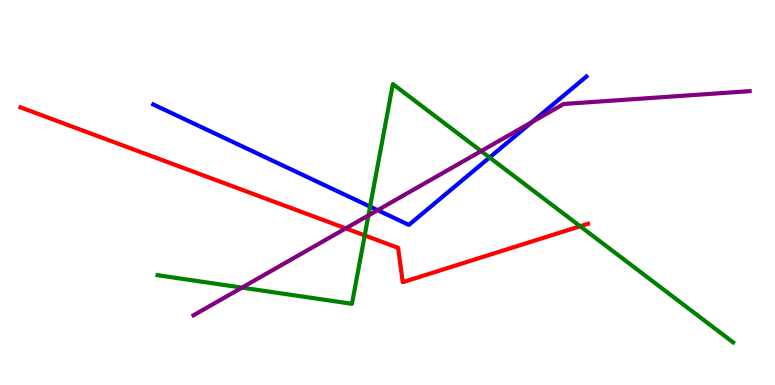[{'lines': ['blue', 'red'], 'intersections': []}, {'lines': ['green', 'red'], 'intersections': [{'x': 4.71, 'y': 3.89}, {'x': 7.49, 'y': 4.12}]}, {'lines': ['purple', 'red'], 'intersections': [{'x': 4.46, 'y': 4.07}]}, {'lines': ['blue', 'green'], 'intersections': [{'x': 4.77, 'y': 4.63}, {'x': 6.32, 'y': 5.91}]}, {'lines': ['blue', 'purple'], 'intersections': [{'x': 4.87, 'y': 4.54}, {'x': 6.86, 'y': 6.83}]}, {'lines': ['green', 'purple'], 'intersections': [{'x': 3.12, 'y': 2.53}, {'x': 4.75, 'y': 4.4}, {'x': 6.21, 'y': 6.08}]}]